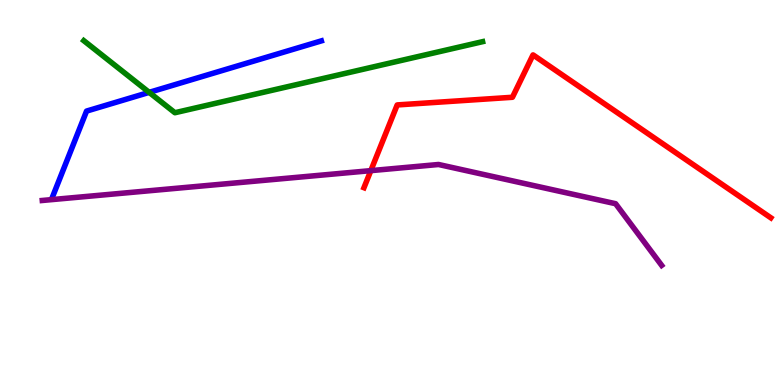[{'lines': ['blue', 'red'], 'intersections': []}, {'lines': ['green', 'red'], 'intersections': []}, {'lines': ['purple', 'red'], 'intersections': [{'x': 4.78, 'y': 5.57}]}, {'lines': ['blue', 'green'], 'intersections': [{'x': 1.92, 'y': 7.6}]}, {'lines': ['blue', 'purple'], 'intersections': []}, {'lines': ['green', 'purple'], 'intersections': []}]